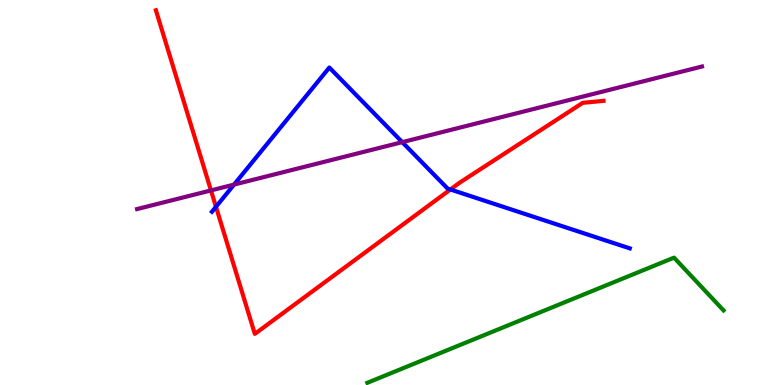[{'lines': ['blue', 'red'], 'intersections': [{'x': 2.79, 'y': 4.63}, {'x': 5.81, 'y': 5.08}]}, {'lines': ['green', 'red'], 'intersections': []}, {'lines': ['purple', 'red'], 'intersections': [{'x': 2.72, 'y': 5.05}]}, {'lines': ['blue', 'green'], 'intersections': []}, {'lines': ['blue', 'purple'], 'intersections': [{'x': 3.02, 'y': 5.21}, {'x': 5.19, 'y': 6.31}]}, {'lines': ['green', 'purple'], 'intersections': []}]